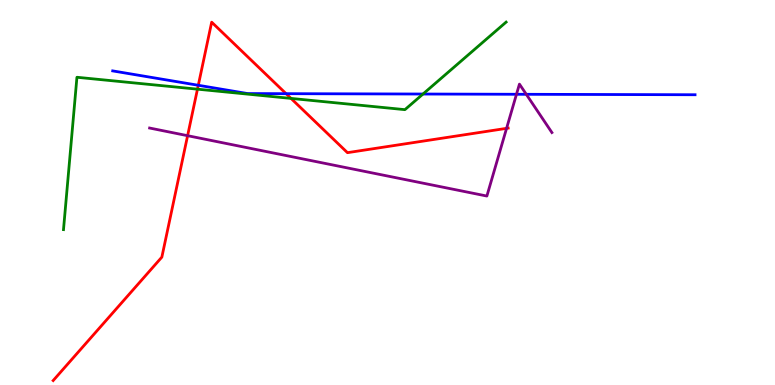[{'lines': ['blue', 'red'], 'intersections': [{'x': 2.56, 'y': 7.79}, {'x': 3.69, 'y': 7.57}]}, {'lines': ['green', 'red'], 'intersections': [{'x': 2.55, 'y': 7.68}, {'x': 3.75, 'y': 7.44}]}, {'lines': ['purple', 'red'], 'intersections': [{'x': 2.42, 'y': 6.48}, {'x': 6.54, 'y': 6.67}]}, {'lines': ['blue', 'green'], 'intersections': [{'x': 5.46, 'y': 7.56}]}, {'lines': ['blue', 'purple'], 'intersections': [{'x': 6.66, 'y': 7.55}, {'x': 6.79, 'y': 7.55}]}, {'lines': ['green', 'purple'], 'intersections': []}]